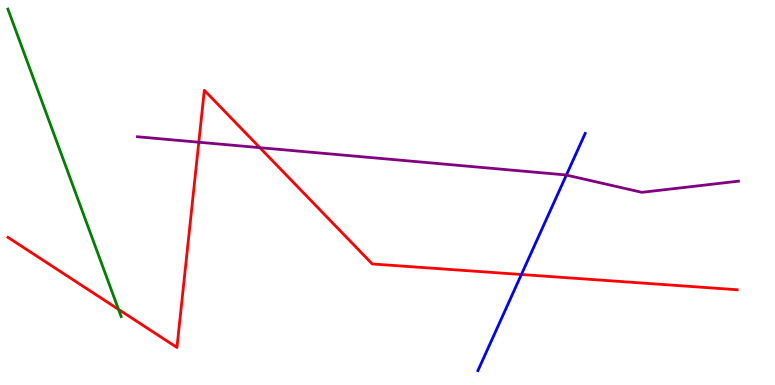[{'lines': ['blue', 'red'], 'intersections': [{'x': 6.73, 'y': 2.87}]}, {'lines': ['green', 'red'], 'intersections': [{'x': 1.53, 'y': 1.96}]}, {'lines': ['purple', 'red'], 'intersections': [{'x': 2.57, 'y': 6.31}, {'x': 3.35, 'y': 6.16}]}, {'lines': ['blue', 'green'], 'intersections': []}, {'lines': ['blue', 'purple'], 'intersections': [{'x': 7.31, 'y': 5.45}]}, {'lines': ['green', 'purple'], 'intersections': []}]